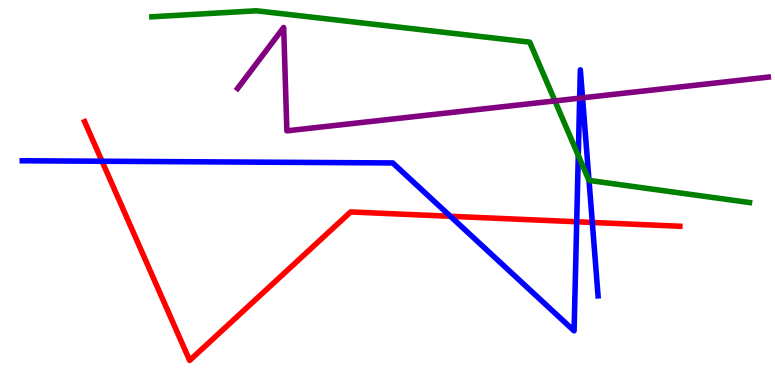[{'lines': ['blue', 'red'], 'intersections': [{'x': 1.32, 'y': 5.81}, {'x': 5.81, 'y': 4.38}, {'x': 7.44, 'y': 4.24}, {'x': 7.64, 'y': 4.22}]}, {'lines': ['green', 'red'], 'intersections': []}, {'lines': ['purple', 'red'], 'intersections': []}, {'lines': ['blue', 'green'], 'intersections': [{'x': 7.46, 'y': 5.96}, {'x': 7.6, 'y': 5.31}]}, {'lines': ['blue', 'purple'], 'intersections': [{'x': 7.48, 'y': 7.45}, {'x': 7.52, 'y': 7.46}]}, {'lines': ['green', 'purple'], 'intersections': [{'x': 7.16, 'y': 7.38}]}]